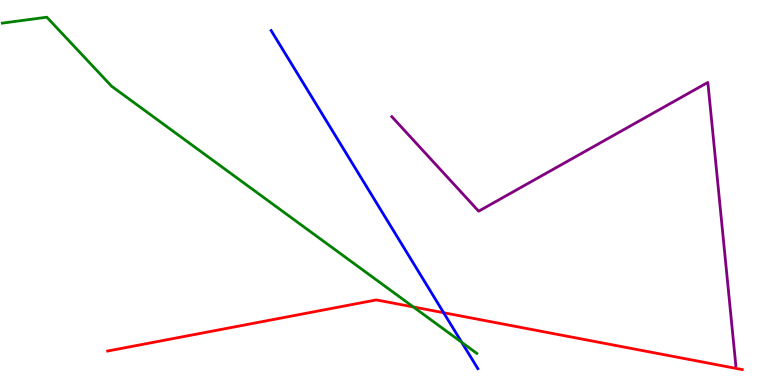[{'lines': ['blue', 'red'], 'intersections': [{'x': 5.72, 'y': 1.88}]}, {'lines': ['green', 'red'], 'intersections': [{'x': 5.33, 'y': 2.03}]}, {'lines': ['purple', 'red'], 'intersections': []}, {'lines': ['blue', 'green'], 'intersections': [{'x': 5.96, 'y': 1.11}]}, {'lines': ['blue', 'purple'], 'intersections': []}, {'lines': ['green', 'purple'], 'intersections': []}]